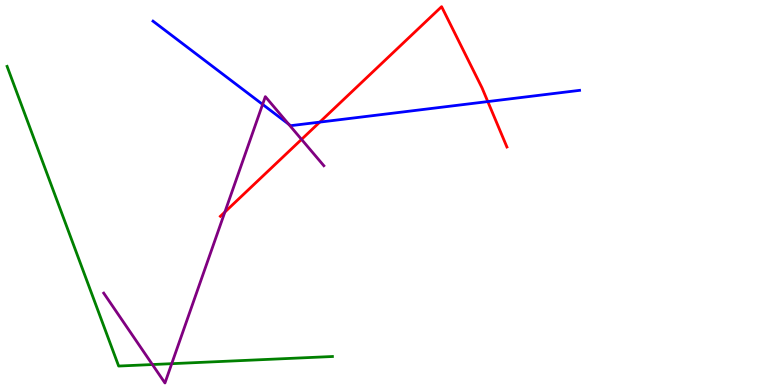[{'lines': ['blue', 'red'], 'intersections': [{'x': 4.13, 'y': 6.83}, {'x': 6.29, 'y': 7.36}]}, {'lines': ['green', 'red'], 'intersections': []}, {'lines': ['purple', 'red'], 'intersections': [{'x': 2.9, 'y': 4.49}, {'x': 3.89, 'y': 6.38}]}, {'lines': ['blue', 'green'], 'intersections': []}, {'lines': ['blue', 'purple'], 'intersections': [{'x': 3.39, 'y': 7.29}, {'x': 3.72, 'y': 6.77}]}, {'lines': ['green', 'purple'], 'intersections': [{'x': 1.97, 'y': 0.531}, {'x': 2.22, 'y': 0.554}]}]